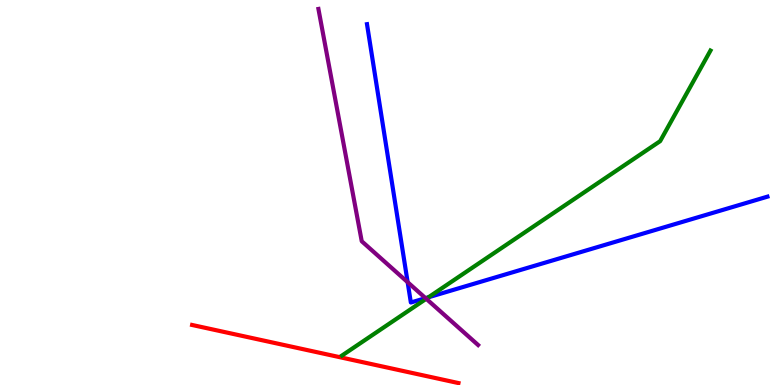[{'lines': ['blue', 'red'], 'intersections': []}, {'lines': ['green', 'red'], 'intersections': []}, {'lines': ['purple', 'red'], 'intersections': []}, {'lines': ['blue', 'green'], 'intersections': [{'x': 5.53, 'y': 2.28}]}, {'lines': ['blue', 'purple'], 'intersections': [{'x': 5.26, 'y': 2.67}, {'x': 5.49, 'y': 2.26}]}, {'lines': ['green', 'purple'], 'intersections': [{'x': 5.5, 'y': 2.24}]}]